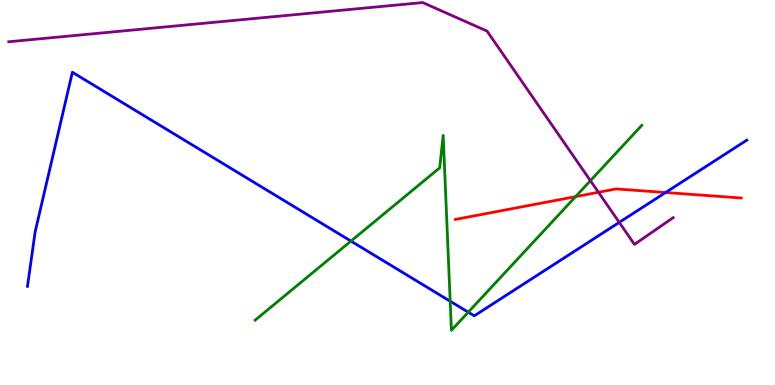[{'lines': ['blue', 'red'], 'intersections': [{'x': 8.59, 'y': 5.0}]}, {'lines': ['green', 'red'], 'intersections': [{'x': 7.43, 'y': 4.89}]}, {'lines': ['purple', 'red'], 'intersections': [{'x': 7.72, 'y': 5.01}]}, {'lines': ['blue', 'green'], 'intersections': [{'x': 4.53, 'y': 3.74}, {'x': 5.81, 'y': 2.18}, {'x': 6.04, 'y': 1.89}]}, {'lines': ['blue', 'purple'], 'intersections': [{'x': 7.99, 'y': 4.22}]}, {'lines': ['green', 'purple'], 'intersections': [{'x': 7.62, 'y': 5.31}]}]